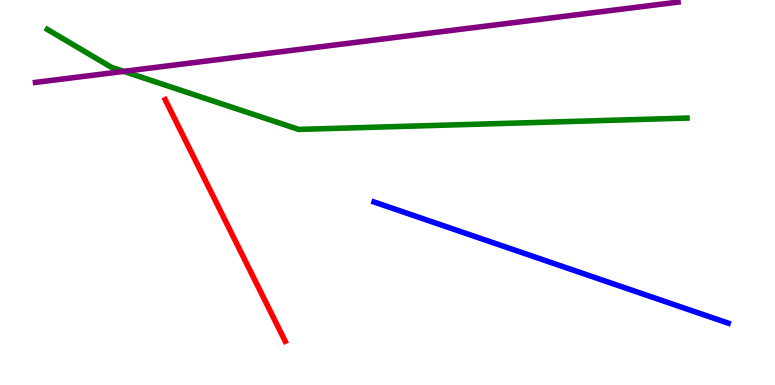[{'lines': ['blue', 'red'], 'intersections': []}, {'lines': ['green', 'red'], 'intersections': []}, {'lines': ['purple', 'red'], 'intersections': []}, {'lines': ['blue', 'green'], 'intersections': []}, {'lines': ['blue', 'purple'], 'intersections': []}, {'lines': ['green', 'purple'], 'intersections': [{'x': 1.6, 'y': 8.15}]}]